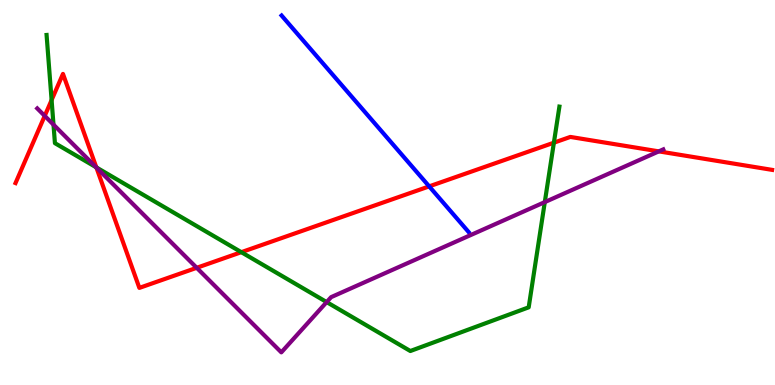[{'lines': ['blue', 'red'], 'intersections': [{'x': 5.54, 'y': 5.16}]}, {'lines': ['green', 'red'], 'intersections': [{'x': 0.666, 'y': 7.4}, {'x': 1.24, 'y': 5.65}, {'x': 3.11, 'y': 3.45}, {'x': 7.15, 'y': 6.29}]}, {'lines': ['purple', 'red'], 'intersections': [{'x': 0.577, 'y': 6.99}, {'x': 1.24, 'y': 5.65}, {'x': 2.54, 'y': 3.04}, {'x': 8.5, 'y': 6.07}]}, {'lines': ['blue', 'green'], 'intersections': []}, {'lines': ['blue', 'purple'], 'intersections': []}, {'lines': ['green', 'purple'], 'intersections': [{'x': 0.69, 'y': 6.76}, {'x': 1.24, 'y': 5.66}, {'x': 4.22, 'y': 2.15}, {'x': 7.03, 'y': 4.75}]}]